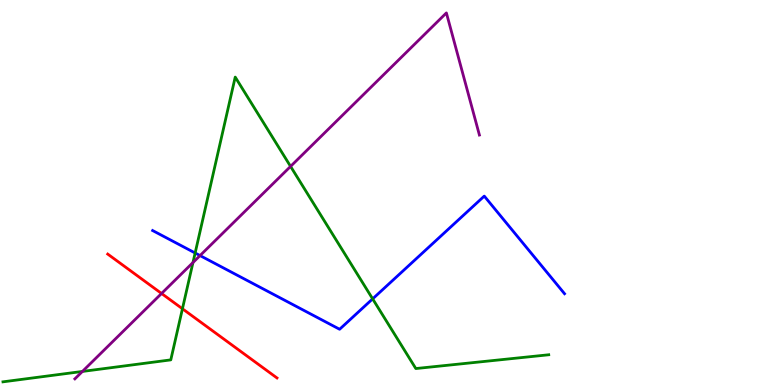[{'lines': ['blue', 'red'], 'intersections': []}, {'lines': ['green', 'red'], 'intersections': [{'x': 2.35, 'y': 1.98}]}, {'lines': ['purple', 'red'], 'intersections': [{'x': 2.08, 'y': 2.38}]}, {'lines': ['blue', 'green'], 'intersections': [{'x': 2.52, 'y': 3.43}, {'x': 4.81, 'y': 2.24}]}, {'lines': ['blue', 'purple'], 'intersections': [{'x': 2.58, 'y': 3.36}]}, {'lines': ['green', 'purple'], 'intersections': [{'x': 1.06, 'y': 0.352}, {'x': 2.49, 'y': 3.18}, {'x': 3.75, 'y': 5.68}]}]